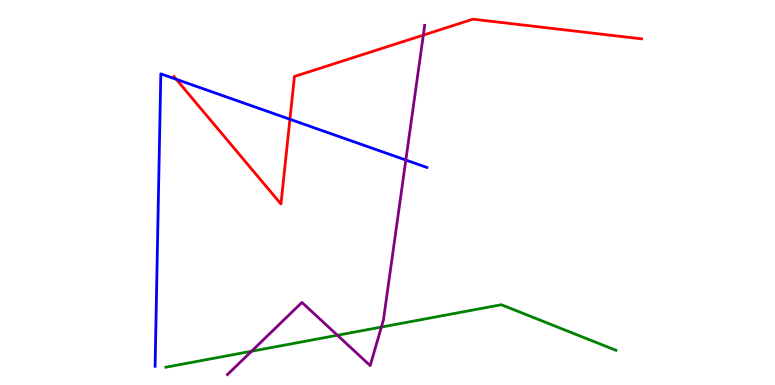[{'lines': ['blue', 'red'], 'intersections': [{'x': 2.27, 'y': 7.94}, {'x': 3.74, 'y': 6.9}]}, {'lines': ['green', 'red'], 'intersections': []}, {'lines': ['purple', 'red'], 'intersections': [{'x': 5.46, 'y': 9.09}]}, {'lines': ['blue', 'green'], 'intersections': []}, {'lines': ['blue', 'purple'], 'intersections': [{'x': 5.24, 'y': 5.84}]}, {'lines': ['green', 'purple'], 'intersections': [{'x': 3.25, 'y': 0.876}, {'x': 4.35, 'y': 1.29}, {'x': 4.92, 'y': 1.5}]}]